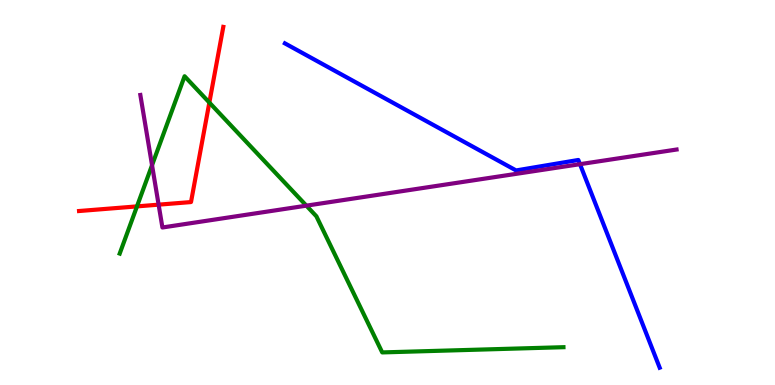[{'lines': ['blue', 'red'], 'intersections': []}, {'lines': ['green', 'red'], 'intersections': [{'x': 1.77, 'y': 4.64}, {'x': 2.7, 'y': 7.34}]}, {'lines': ['purple', 'red'], 'intersections': [{'x': 2.05, 'y': 4.68}]}, {'lines': ['blue', 'green'], 'intersections': []}, {'lines': ['blue', 'purple'], 'intersections': [{'x': 7.48, 'y': 5.74}]}, {'lines': ['green', 'purple'], 'intersections': [{'x': 1.96, 'y': 5.71}, {'x': 3.95, 'y': 4.66}]}]